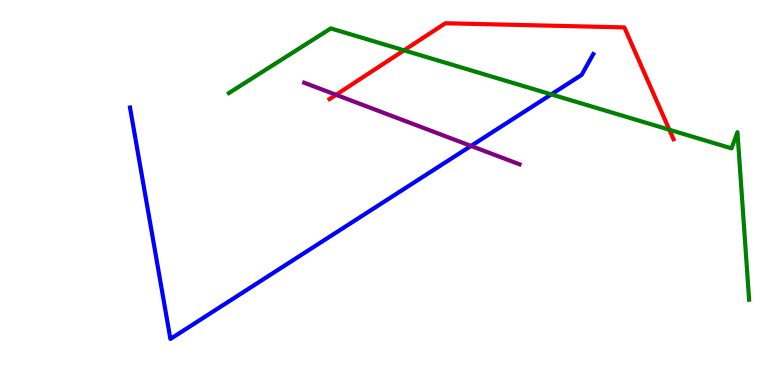[{'lines': ['blue', 'red'], 'intersections': []}, {'lines': ['green', 'red'], 'intersections': [{'x': 5.21, 'y': 8.69}, {'x': 8.64, 'y': 6.63}]}, {'lines': ['purple', 'red'], 'intersections': [{'x': 4.34, 'y': 7.54}]}, {'lines': ['blue', 'green'], 'intersections': [{'x': 7.11, 'y': 7.55}]}, {'lines': ['blue', 'purple'], 'intersections': [{'x': 6.08, 'y': 6.21}]}, {'lines': ['green', 'purple'], 'intersections': []}]